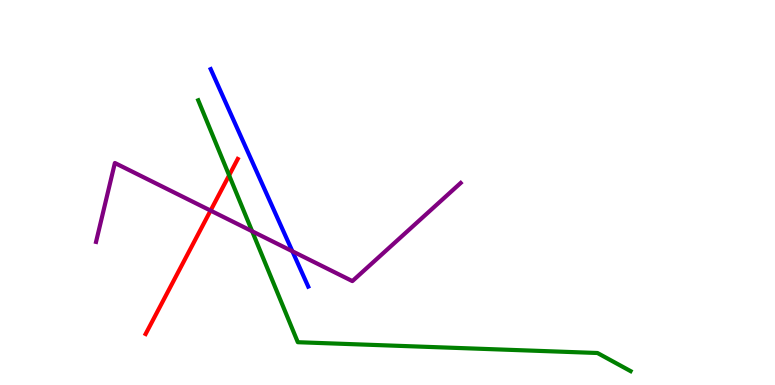[{'lines': ['blue', 'red'], 'intersections': []}, {'lines': ['green', 'red'], 'intersections': [{'x': 2.96, 'y': 5.45}]}, {'lines': ['purple', 'red'], 'intersections': [{'x': 2.72, 'y': 4.53}]}, {'lines': ['blue', 'green'], 'intersections': []}, {'lines': ['blue', 'purple'], 'intersections': [{'x': 3.77, 'y': 3.47}]}, {'lines': ['green', 'purple'], 'intersections': [{'x': 3.25, 'y': 3.99}]}]